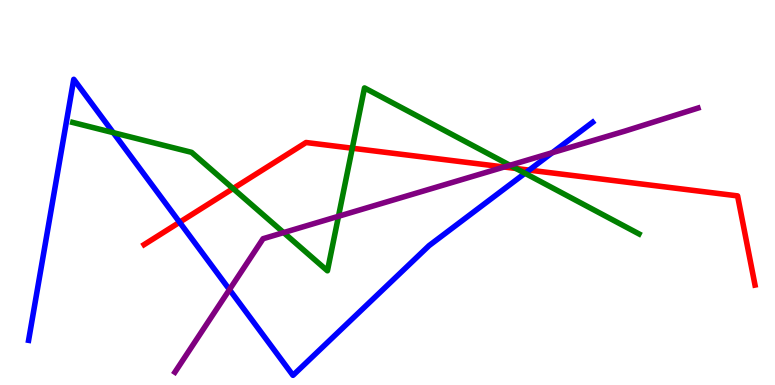[{'lines': ['blue', 'red'], 'intersections': [{'x': 2.32, 'y': 4.23}, {'x': 6.83, 'y': 5.58}]}, {'lines': ['green', 'red'], 'intersections': [{'x': 3.01, 'y': 5.1}, {'x': 4.55, 'y': 6.15}, {'x': 6.66, 'y': 5.62}]}, {'lines': ['purple', 'red'], 'intersections': [{'x': 6.5, 'y': 5.66}]}, {'lines': ['blue', 'green'], 'intersections': [{'x': 1.46, 'y': 6.55}, {'x': 6.77, 'y': 5.5}]}, {'lines': ['blue', 'purple'], 'intersections': [{'x': 2.96, 'y': 2.48}, {'x': 7.13, 'y': 6.03}]}, {'lines': ['green', 'purple'], 'intersections': [{'x': 3.66, 'y': 3.96}, {'x': 4.37, 'y': 4.38}, {'x': 6.58, 'y': 5.71}]}]